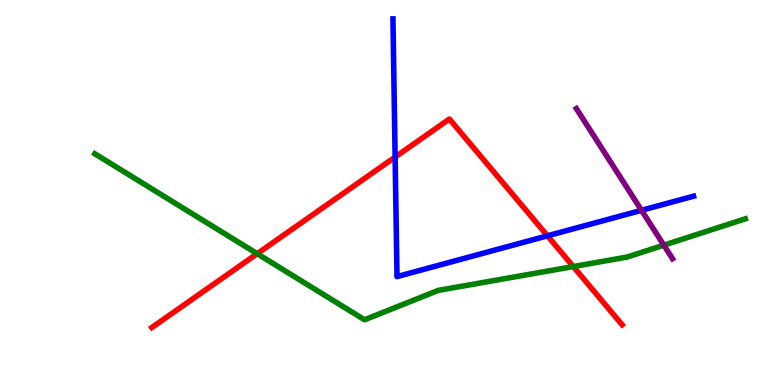[{'lines': ['blue', 'red'], 'intersections': [{'x': 5.1, 'y': 5.92}, {'x': 7.06, 'y': 3.87}]}, {'lines': ['green', 'red'], 'intersections': [{'x': 3.32, 'y': 3.41}, {'x': 7.4, 'y': 3.08}]}, {'lines': ['purple', 'red'], 'intersections': []}, {'lines': ['blue', 'green'], 'intersections': []}, {'lines': ['blue', 'purple'], 'intersections': [{'x': 8.28, 'y': 4.54}]}, {'lines': ['green', 'purple'], 'intersections': [{'x': 8.57, 'y': 3.63}]}]